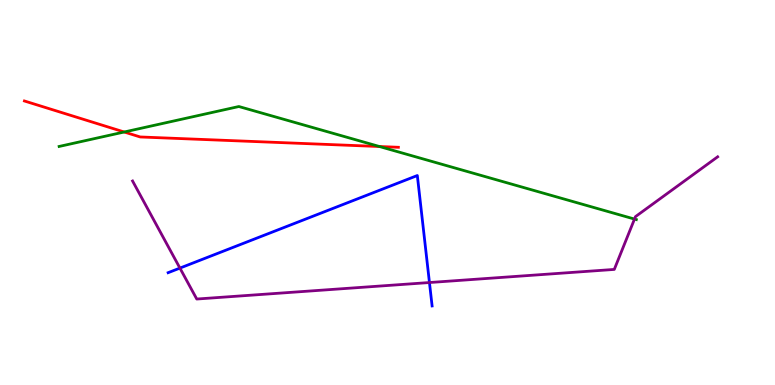[{'lines': ['blue', 'red'], 'intersections': []}, {'lines': ['green', 'red'], 'intersections': [{'x': 1.6, 'y': 6.57}, {'x': 4.9, 'y': 6.19}]}, {'lines': ['purple', 'red'], 'intersections': []}, {'lines': ['blue', 'green'], 'intersections': []}, {'lines': ['blue', 'purple'], 'intersections': [{'x': 2.32, 'y': 3.04}, {'x': 5.54, 'y': 2.66}]}, {'lines': ['green', 'purple'], 'intersections': [{'x': 8.19, 'y': 4.31}]}]